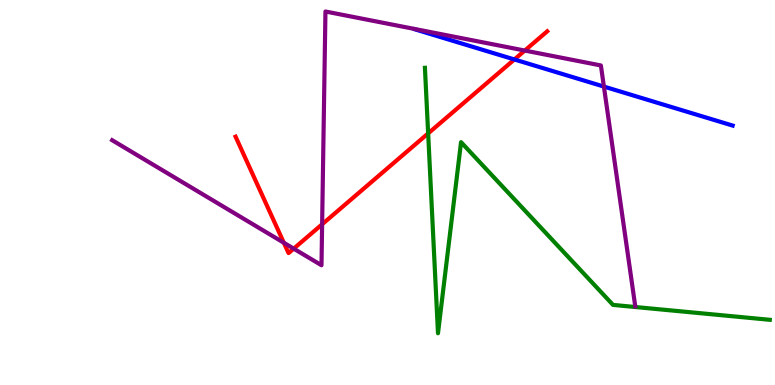[{'lines': ['blue', 'red'], 'intersections': [{'x': 6.64, 'y': 8.46}]}, {'lines': ['green', 'red'], 'intersections': [{'x': 5.52, 'y': 6.54}]}, {'lines': ['purple', 'red'], 'intersections': [{'x': 3.66, 'y': 3.69}, {'x': 3.79, 'y': 3.54}, {'x': 4.16, 'y': 4.17}, {'x': 6.77, 'y': 8.69}]}, {'lines': ['blue', 'green'], 'intersections': []}, {'lines': ['blue', 'purple'], 'intersections': [{'x': 7.79, 'y': 7.75}]}, {'lines': ['green', 'purple'], 'intersections': []}]